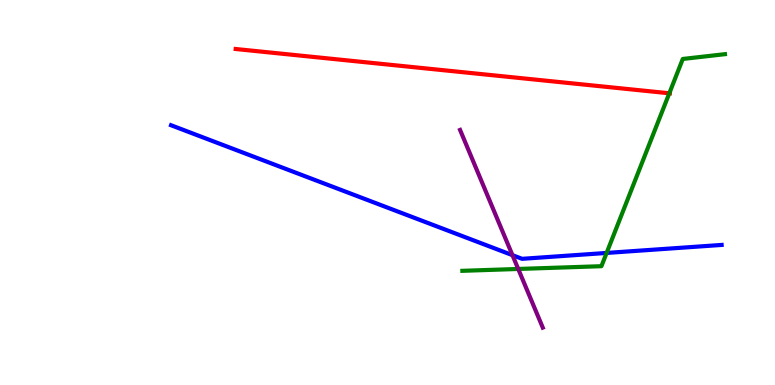[{'lines': ['blue', 'red'], 'intersections': []}, {'lines': ['green', 'red'], 'intersections': [{'x': 8.64, 'y': 7.58}]}, {'lines': ['purple', 'red'], 'intersections': []}, {'lines': ['blue', 'green'], 'intersections': [{'x': 7.83, 'y': 3.43}]}, {'lines': ['blue', 'purple'], 'intersections': [{'x': 6.61, 'y': 3.37}]}, {'lines': ['green', 'purple'], 'intersections': [{'x': 6.69, 'y': 3.01}]}]